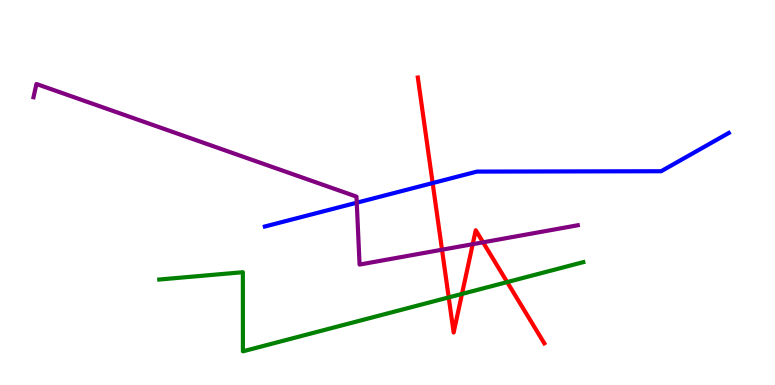[{'lines': ['blue', 'red'], 'intersections': [{'x': 5.58, 'y': 5.25}]}, {'lines': ['green', 'red'], 'intersections': [{'x': 5.79, 'y': 2.28}, {'x': 5.96, 'y': 2.37}, {'x': 6.54, 'y': 2.67}]}, {'lines': ['purple', 'red'], 'intersections': [{'x': 5.7, 'y': 3.51}, {'x': 6.1, 'y': 3.66}, {'x': 6.23, 'y': 3.71}]}, {'lines': ['blue', 'green'], 'intersections': []}, {'lines': ['blue', 'purple'], 'intersections': [{'x': 4.6, 'y': 4.73}]}, {'lines': ['green', 'purple'], 'intersections': []}]